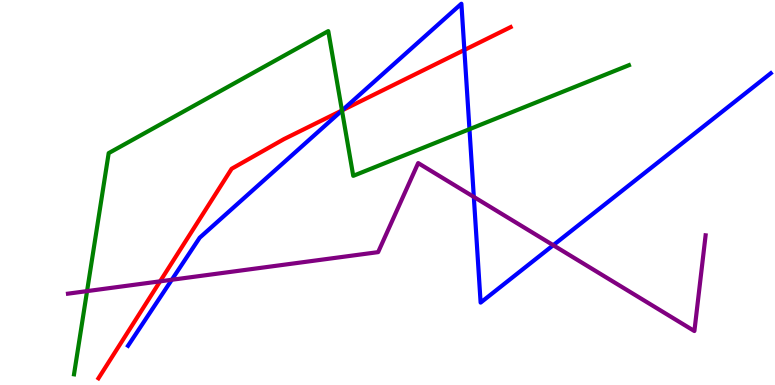[{'lines': ['blue', 'red'], 'intersections': [{'x': 4.41, 'y': 7.13}, {'x': 5.99, 'y': 8.7}]}, {'lines': ['green', 'red'], 'intersections': [{'x': 4.41, 'y': 7.13}]}, {'lines': ['purple', 'red'], 'intersections': [{'x': 2.07, 'y': 2.69}]}, {'lines': ['blue', 'green'], 'intersections': [{'x': 4.41, 'y': 7.13}, {'x': 6.06, 'y': 6.64}]}, {'lines': ['blue', 'purple'], 'intersections': [{'x': 2.22, 'y': 2.73}, {'x': 6.11, 'y': 4.89}, {'x': 7.14, 'y': 3.63}]}, {'lines': ['green', 'purple'], 'intersections': [{'x': 1.12, 'y': 2.44}]}]